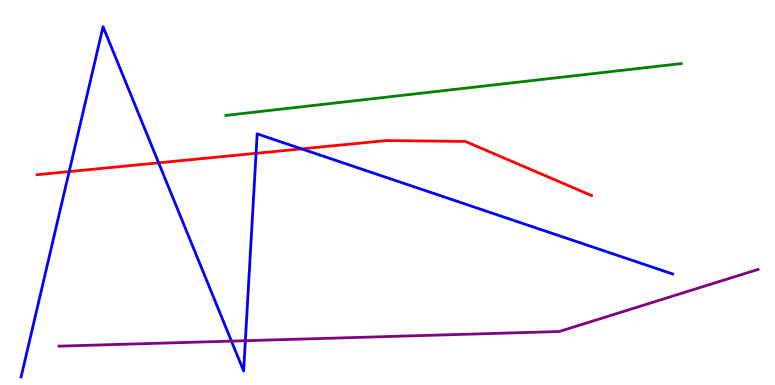[{'lines': ['blue', 'red'], 'intersections': [{'x': 0.892, 'y': 5.54}, {'x': 2.05, 'y': 5.77}, {'x': 3.3, 'y': 6.02}, {'x': 3.89, 'y': 6.13}]}, {'lines': ['green', 'red'], 'intersections': []}, {'lines': ['purple', 'red'], 'intersections': []}, {'lines': ['blue', 'green'], 'intersections': []}, {'lines': ['blue', 'purple'], 'intersections': [{'x': 2.99, 'y': 1.14}, {'x': 3.17, 'y': 1.15}]}, {'lines': ['green', 'purple'], 'intersections': []}]